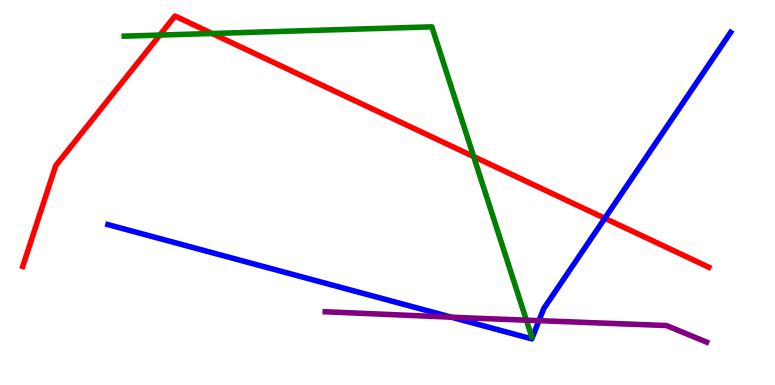[{'lines': ['blue', 'red'], 'intersections': [{'x': 7.8, 'y': 4.33}]}, {'lines': ['green', 'red'], 'intersections': [{'x': 2.06, 'y': 9.09}, {'x': 2.74, 'y': 9.13}, {'x': 6.11, 'y': 5.93}]}, {'lines': ['purple', 'red'], 'intersections': []}, {'lines': ['blue', 'green'], 'intersections': []}, {'lines': ['blue', 'purple'], 'intersections': [{'x': 5.82, 'y': 1.76}, {'x': 6.95, 'y': 1.67}]}, {'lines': ['green', 'purple'], 'intersections': [{'x': 6.79, 'y': 1.68}]}]